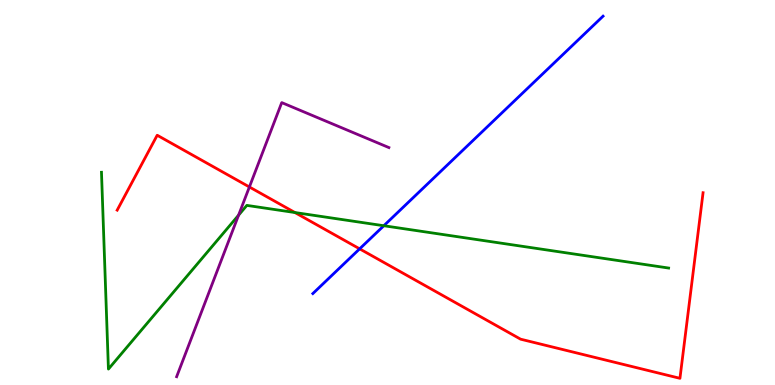[{'lines': ['blue', 'red'], 'intersections': [{'x': 4.64, 'y': 3.54}]}, {'lines': ['green', 'red'], 'intersections': [{'x': 3.81, 'y': 4.48}]}, {'lines': ['purple', 'red'], 'intersections': [{'x': 3.22, 'y': 5.14}]}, {'lines': ['blue', 'green'], 'intersections': [{'x': 4.95, 'y': 4.14}]}, {'lines': ['blue', 'purple'], 'intersections': []}, {'lines': ['green', 'purple'], 'intersections': [{'x': 3.08, 'y': 4.41}]}]